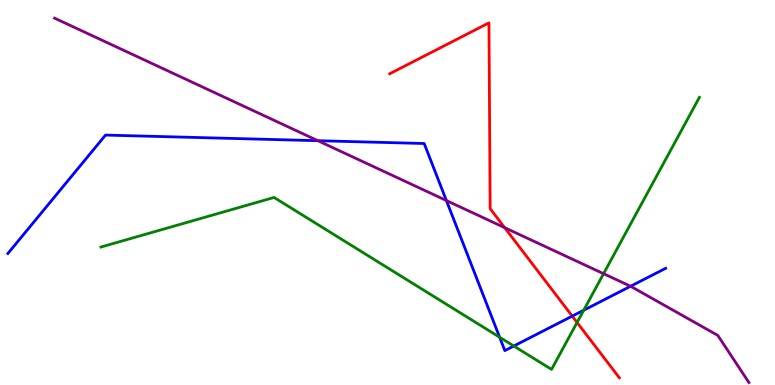[{'lines': ['blue', 'red'], 'intersections': [{'x': 7.38, 'y': 1.79}]}, {'lines': ['green', 'red'], 'intersections': [{'x': 7.45, 'y': 1.62}]}, {'lines': ['purple', 'red'], 'intersections': [{'x': 6.51, 'y': 4.09}]}, {'lines': ['blue', 'green'], 'intersections': [{'x': 6.45, 'y': 1.24}, {'x': 6.63, 'y': 1.01}, {'x': 7.53, 'y': 1.94}]}, {'lines': ['blue', 'purple'], 'intersections': [{'x': 4.1, 'y': 6.35}, {'x': 5.76, 'y': 4.79}, {'x': 8.14, 'y': 2.56}]}, {'lines': ['green', 'purple'], 'intersections': [{'x': 7.79, 'y': 2.89}]}]